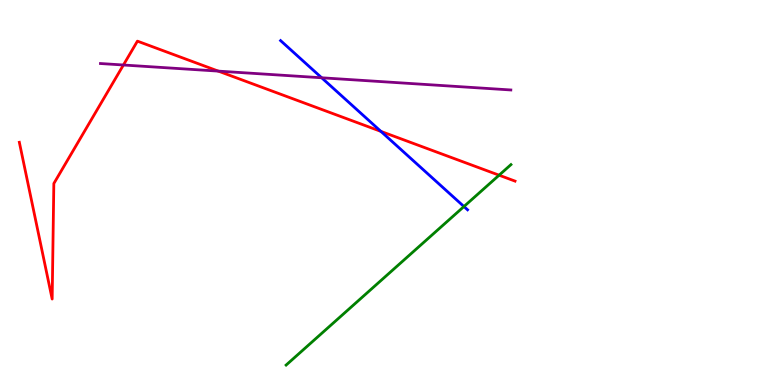[{'lines': ['blue', 'red'], 'intersections': [{'x': 4.92, 'y': 6.59}]}, {'lines': ['green', 'red'], 'intersections': [{'x': 6.44, 'y': 5.45}]}, {'lines': ['purple', 'red'], 'intersections': [{'x': 1.59, 'y': 8.31}, {'x': 2.82, 'y': 8.15}]}, {'lines': ['blue', 'green'], 'intersections': [{'x': 5.99, 'y': 4.64}]}, {'lines': ['blue', 'purple'], 'intersections': [{'x': 4.15, 'y': 7.98}]}, {'lines': ['green', 'purple'], 'intersections': []}]